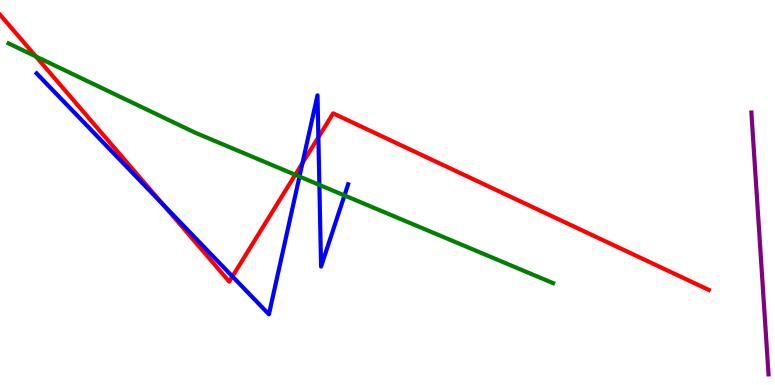[{'lines': ['blue', 'red'], 'intersections': [{'x': 2.1, 'y': 4.69}, {'x': 3.0, 'y': 2.82}, {'x': 3.9, 'y': 5.77}, {'x': 4.11, 'y': 6.43}]}, {'lines': ['green', 'red'], 'intersections': [{'x': 0.464, 'y': 8.53}, {'x': 3.81, 'y': 5.46}]}, {'lines': ['purple', 'red'], 'intersections': []}, {'lines': ['blue', 'green'], 'intersections': [{'x': 3.86, 'y': 5.41}, {'x': 4.12, 'y': 5.2}, {'x': 4.44, 'y': 4.92}]}, {'lines': ['blue', 'purple'], 'intersections': []}, {'lines': ['green', 'purple'], 'intersections': []}]